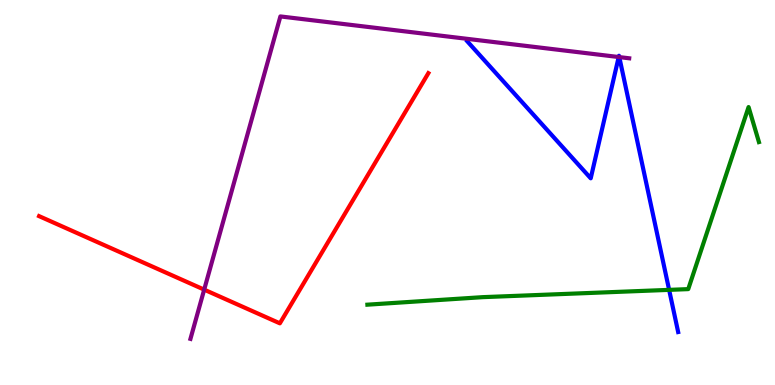[{'lines': ['blue', 'red'], 'intersections': []}, {'lines': ['green', 'red'], 'intersections': []}, {'lines': ['purple', 'red'], 'intersections': [{'x': 2.63, 'y': 2.48}]}, {'lines': ['blue', 'green'], 'intersections': [{'x': 8.63, 'y': 2.47}]}, {'lines': ['blue', 'purple'], 'intersections': [{'x': 7.98, 'y': 8.52}, {'x': 7.99, 'y': 8.52}]}, {'lines': ['green', 'purple'], 'intersections': []}]